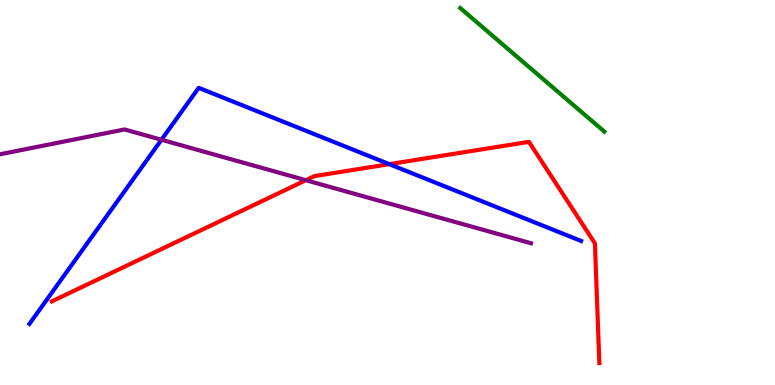[{'lines': ['blue', 'red'], 'intersections': [{'x': 5.02, 'y': 5.74}]}, {'lines': ['green', 'red'], 'intersections': []}, {'lines': ['purple', 'red'], 'intersections': [{'x': 3.95, 'y': 5.32}]}, {'lines': ['blue', 'green'], 'intersections': []}, {'lines': ['blue', 'purple'], 'intersections': [{'x': 2.08, 'y': 6.37}]}, {'lines': ['green', 'purple'], 'intersections': []}]